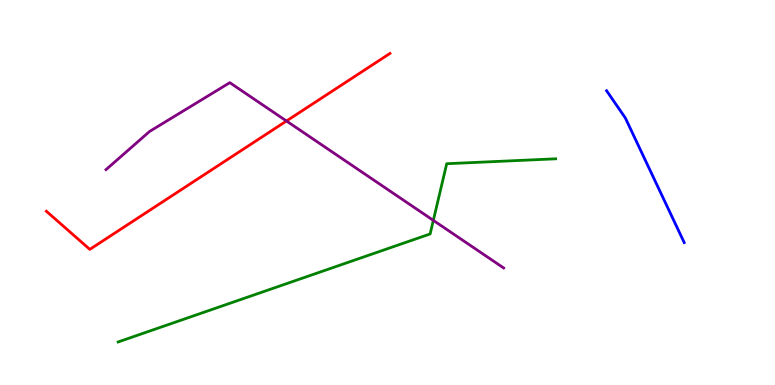[{'lines': ['blue', 'red'], 'intersections': []}, {'lines': ['green', 'red'], 'intersections': []}, {'lines': ['purple', 'red'], 'intersections': [{'x': 3.7, 'y': 6.86}]}, {'lines': ['blue', 'green'], 'intersections': []}, {'lines': ['blue', 'purple'], 'intersections': []}, {'lines': ['green', 'purple'], 'intersections': [{'x': 5.59, 'y': 4.28}]}]